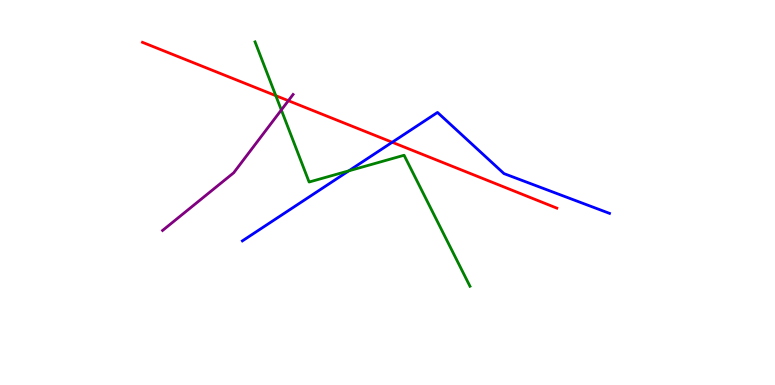[{'lines': ['blue', 'red'], 'intersections': [{'x': 5.06, 'y': 6.31}]}, {'lines': ['green', 'red'], 'intersections': [{'x': 3.56, 'y': 7.52}]}, {'lines': ['purple', 'red'], 'intersections': [{'x': 3.72, 'y': 7.38}]}, {'lines': ['blue', 'green'], 'intersections': [{'x': 4.5, 'y': 5.56}]}, {'lines': ['blue', 'purple'], 'intersections': []}, {'lines': ['green', 'purple'], 'intersections': [{'x': 3.63, 'y': 7.14}]}]